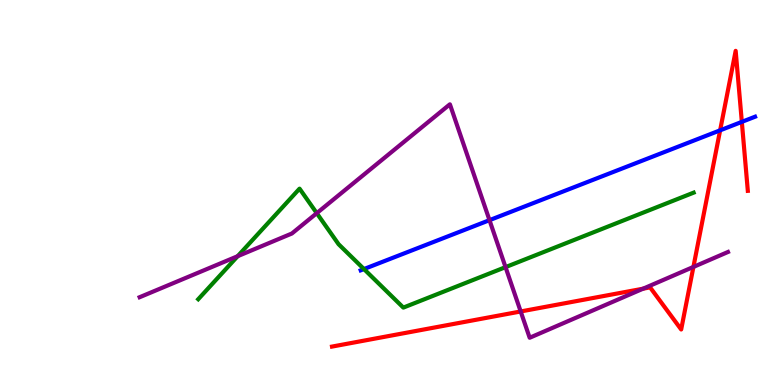[{'lines': ['blue', 'red'], 'intersections': [{'x': 9.29, 'y': 6.61}, {'x': 9.57, 'y': 6.83}]}, {'lines': ['green', 'red'], 'intersections': []}, {'lines': ['purple', 'red'], 'intersections': [{'x': 6.72, 'y': 1.91}, {'x': 8.3, 'y': 2.5}, {'x': 8.95, 'y': 3.07}]}, {'lines': ['blue', 'green'], 'intersections': [{'x': 4.7, 'y': 3.01}]}, {'lines': ['blue', 'purple'], 'intersections': [{'x': 6.32, 'y': 4.28}]}, {'lines': ['green', 'purple'], 'intersections': [{'x': 3.07, 'y': 3.35}, {'x': 4.09, 'y': 4.46}, {'x': 6.52, 'y': 3.06}]}]